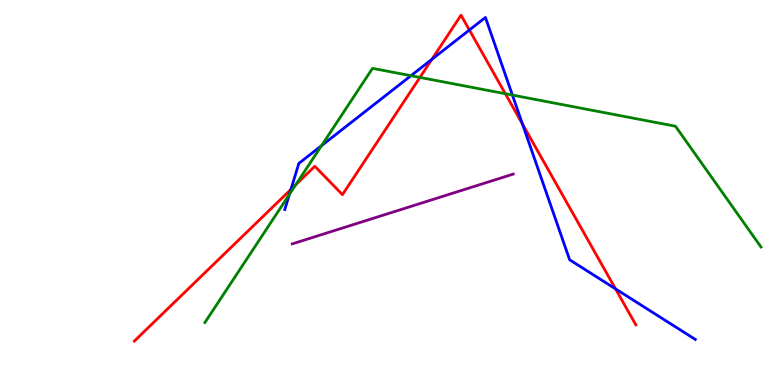[{'lines': ['blue', 'red'], 'intersections': [{'x': 3.75, 'y': 5.08}, {'x': 5.57, 'y': 8.46}, {'x': 6.06, 'y': 9.22}, {'x': 6.74, 'y': 6.78}, {'x': 7.94, 'y': 2.5}]}, {'lines': ['green', 'red'], 'intersections': [{'x': 3.82, 'y': 5.2}, {'x': 5.42, 'y': 7.99}, {'x': 6.52, 'y': 7.57}]}, {'lines': ['purple', 'red'], 'intersections': []}, {'lines': ['blue', 'green'], 'intersections': [{'x': 3.73, 'y': 4.95}, {'x': 4.15, 'y': 6.22}, {'x': 5.3, 'y': 8.03}, {'x': 6.61, 'y': 7.53}]}, {'lines': ['blue', 'purple'], 'intersections': []}, {'lines': ['green', 'purple'], 'intersections': []}]